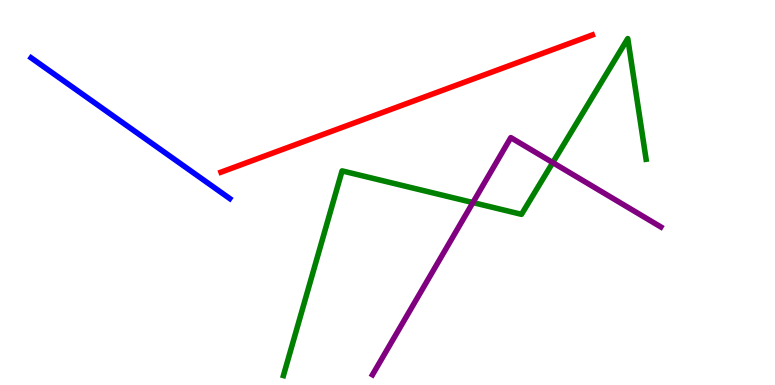[{'lines': ['blue', 'red'], 'intersections': []}, {'lines': ['green', 'red'], 'intersections': []}, {'lines': ['purple', 'red'], 'intersections': []}, {'lines': ['blue', 'green'], 'intersections': []}, {'lines': ['blue', 'purple'], 'intersections': []}, {'lines': ['green', 'purple'], 'intersections': [{'x': 6.1, 'y': 4.74}, {'x': 7.13, 'y': 5.78}]}]